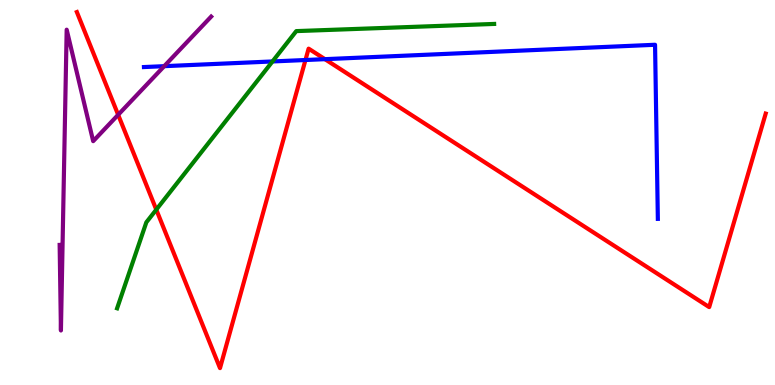[{'lines': ['blue', 'red'], 'intersections': [{'x': 3.94, 'y': 8.44}, {'x': 4.19, 'y': 8.46}]}, {'lines': ['green', 'red'], 'intersections': [{'x': 2.02, 'y': 4.55}]}, {'lines': ['purple', 'red'], 'intersections': [{'x': 1.52, 'y': 7.02}]}, {'lines': ['blue', 'green'], 'intersections': [{'x': 3.52, 'y': 8.4}]}, {'lines': ['blue', 'purple'], 'intersections': [{'x': 2.12, 'y': 8.28}]}, {'lines': ['green', 'purple'], 'intersections': []}]